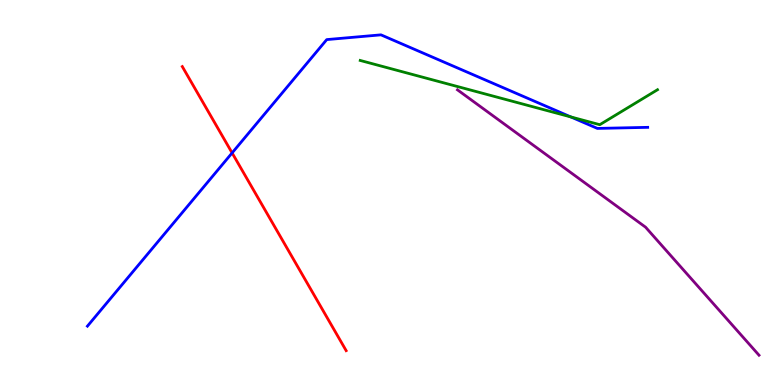[{'lines': ['blue', 'red'], 'intersections': [{'x': 2.99, 'y': 6.03}]}, {'lines': ['green', 'red'], 'intersections': []}, {'lines': ['purple', 'red'], 'intersections': []}, {'lines': ['blue', 'green'], 'intersections': [{'x': 7.37, 'y': 6.96}]}, {'lines': ['blue', 'purple'], 'intersections': []}, {'lines': ['green', 'purple'], 'intersections': []}]